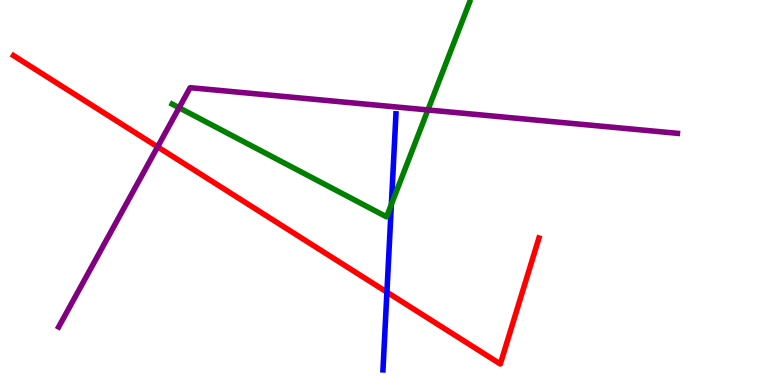[{'lines': ['blue', 'red'], 'intersections': [{'x': 4.99, 'y': 2.41}]}, {'lines': ['green', 'red'], 'intersections': []}, {'lines': ['purple', 'red'], 'intersections': [{'x': 2.03, 'y': 6.19}]}, {'lines': ['blue', 'green'], 'intersections': [{'x': 5.05, 'y': 4.69}]}, {'lines': ['blue', 'purple'], 'intersections': []}, {'lines': ['green', 'purple'], 'intersections': [{'x': 2.31, 'y': 7.2}, {'x': 5.52, 'y': 7.14}]}]